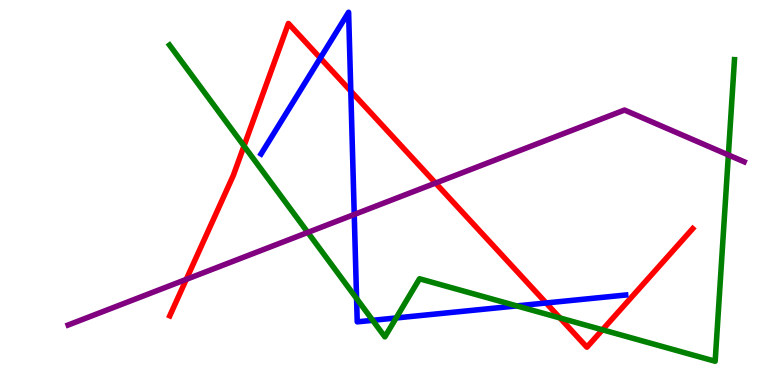[{'lines': ['blue', 'red'], 'intersections': [{'x': 4.13, 'y': 8.49}, {'x': 4.53, 'y': 7.63}, {'x': 7.05, 'y': 2.13}]}, {'lines': ['green', 'red'], 'intersections': [{'x': 3.15, 'y': 6.21}, {'x': 7.23, 'y': 1.74}, {'x': 7.77, 'y': 1.43}]}, {'lines': ['purple', 'red'], 'intersections': [{'x': 2.4, 'y': 2.74}, {'x': 5.62, 'y': 5.25}]}, {'lines': ['blue', 'green'], 'intersections': [{'x': 4.6, 'y': 2.25}, {'x': 4.81, 'y': 1.68}, {'x': 5.11, 'y': 1.74}, {'x': 6.67, 'y': 2.05}]}, {'lines': ['blue', 'purple'], 'intersections': [{'x': 4.57, 'y': 4.43}]}, {'lines': ['green', 'purple'], 'intersections': [{'x': 3.97, 'y': 3.96}, {'x': 9.4, 'y': 5.98}]}]